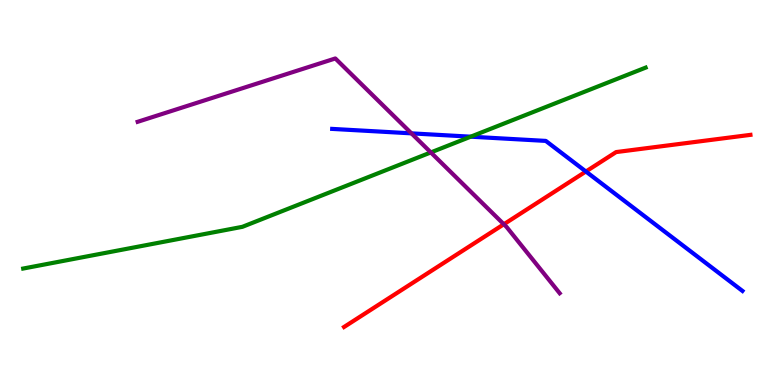[{'lines': ['blue', 'red'], 'intersections': [{'x': 7.56, 'y': 5.55}]}, {'lines': ['green', 'red'], 'intersections': []}, {'lines': ['purple', 'red'], 'intersections': [{'x': 6.5, 'y': 4.18}]}, {'lines': ['blue', 'green'], 'intersections': [{'x': 6.07, 'y': 6.45}]}, {'lines': ['blue', 'purple'], 'intersections': [{'x': 5.31, 'y': 6.54}]}, {'lines': ['green', 'purple'], 'intersections': [{'x': 5.56, 'y': 6.04}]}]